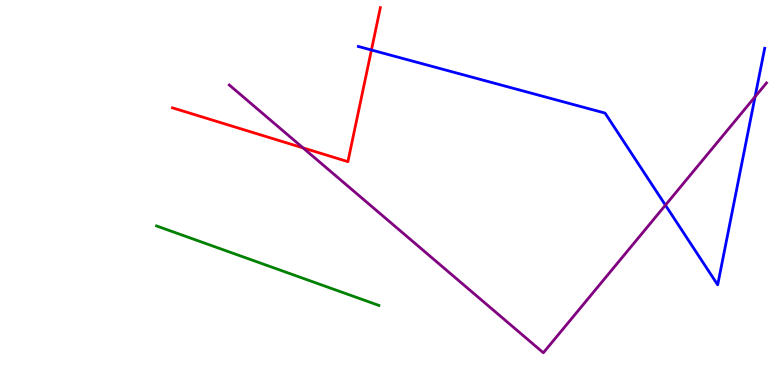[{'lines': ['blue', 'red'], 'intersections': [{'x': 4.79, 'y': 8.7}]}, {'lines': ['green', 'red'], 'intersections': []}, {'lines': ['purple', 'red'], 'intersections': [{'x': 3.91, 'y': 6.16}]}, {'lines': ['blue', 'green'], 'intersections': []}, {'lines': ['blue', 'purple'], 'intersections': [{'x': 8.59, 'y': 4.67}, {'x': 9.74, 'y': 7.49}]}, {'lines': ['green', 'purple'], 'intersections': []}]